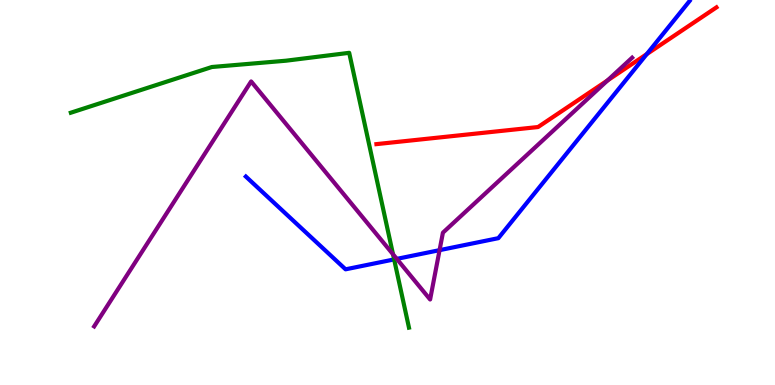[{'lines': ['blue', 'red'], 'intersections': [{'x': 8.35, 'y': 8.59}]}, {'lines': ['green', 'red'], 'intersections': []}, {'lines': ['purple', 'red'], 'intersections': [{'x': 7.84, 'y': 7.91}]}, {'lines': ['blue', 'green'], 'intersections': [{'x': 5.09, 'y': 3.26}]}, {'lines': ['blue', 'purple'], 'intersections': [{'x': 5.12, 'y': 3.28}, {'x': 5.67, 'y': 3.5}]}, {'lines': ['green', 'purple'], 'intersections': [{'x': 5.07, 'y': 3.39}]}]